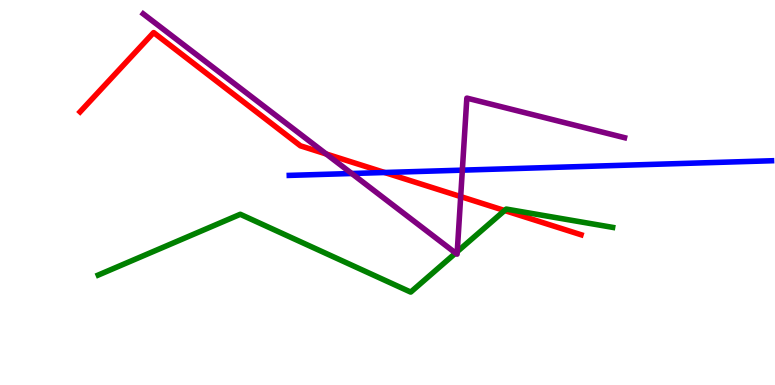[{'lines': ['blue', 'red'], 'intersections': [{'x': 4.96, 'y': 5.52}]}, {'lines': ['green', 'red'], 'intersections': [{'x': 6.51, 'y': 4.53}]}, {'lines': ['purple', 'red'], 'intersections': [{'x': 4.21, 'y': 6.0}, {'x': 5.94, 'y': 4.89}]}, {'lines': ['blue', 'green'], 'intersections': []}, {'lines': ['blue', 'purple'], 'intersections': [{'x': 4.54, 'y': 5.49}, {'x': 5.97, 'y': 5.58}]}, {'lines': ['green', 'purple'], 'intersections': [{'x': 5.88, 'y': 3.43}, {'x': 5.9, 'y': 3.46}]}]